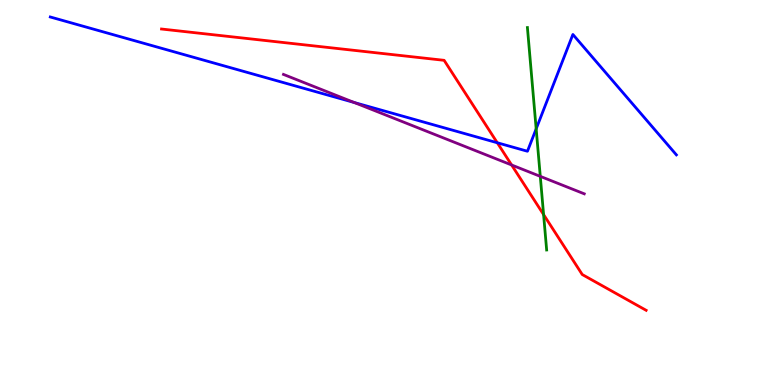[{'lines': ['blue', 'red'], 'intersections': [{'x': 6.42, 'y': 6.29}]}, {'lines': ['green', 'red'], 'intersections': [{'x': 7.01, 'y': 4.43}]}, {'lines': ['purple', 'red'], 'intersections': [{'x': 6.6, 'y': 5.71}]}, {'lines': ['blue', 'green'], 'intersections': [{'x': 6.92, 'y': 6.65}]}, {'lines': ['blue', 'purple'], 'intersections': [{'x': 4.57, 'y': 7.34}]}, {'lines': ['green', 'purple'], 'intersections': [{'x': 6.97, 'y': 5.42}]}]